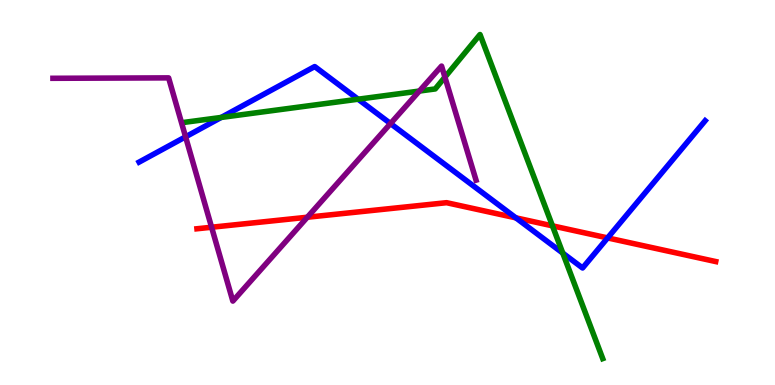[{'lines': ['blue', 'red'], 'intersections': [{'x': 6.66, 'y': 4.34}, {'x': 7.84, 'y': 3.82}]}, {'lines': ['green', 'red'], 'intersections': [{'x': 7.13, 'y': 4.13}]}, {'lines': ['purple', 'red'], 'intersections': [{'x': 2.73, 'y': 4.1}, {'x': 3.97, 'y': 4.36}]}, {'lines': ['blue', 'green'], 'intersections': [{'x': 2.85, 'y': 6.95}, {'x': 4.62, 'y': 7.42}, {'x': 7.26, 'y': 3.43}]}, {'lines': ['blue', 'purple'], 'intersections': [{'x': 2.39, 'y': 6.45}, {'x': 5.04, 'y': 6.79}]}, {'lines': ['green', 'purple'], 'intersections': [{'x': 5.41, 'y': 7.64}, {'x': 5.74, 'y': 8.0}]}]